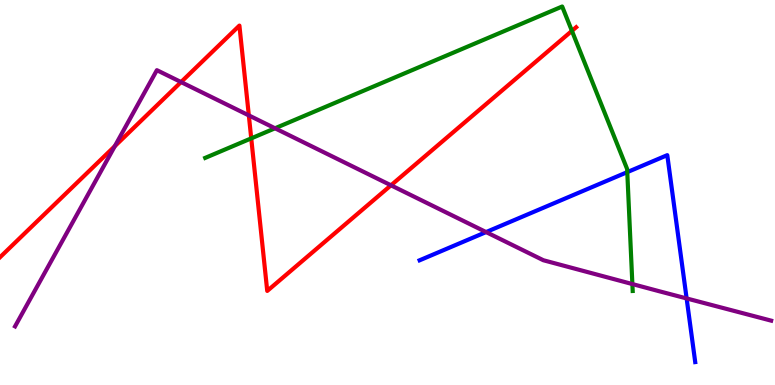[{'lines': ['blue', 'red'], 'intersections': []}, {'lines': ['green', 'red'], 'intersections': [{'x': 3.24, 'y': 6.41}, {'x': 7.38, 'y': 9.2}]}, {'lines': ['purple', 'red'], 'intersections': [{'x': 1.48, 'y': 6.2}, {'x': 2.34, 'y': 7.87}, {'x': 3.21, 'y': 7.0}, {'x': 5.04, 'y': 5.19}]}, {'lines': ['blue', 'green'], 'intersections': [{'x': 8.09, 'y': 5.53}]}, {'lines': ['blue', 'purple'], 'intersections': [{'x': 6.27, 'y': 3.97}, {'x': 8.86, 'y': 2.25}]}, {'lines': ['green', 'purple'], 'intersections': [{'x': 3.55, 'y': 6.67}, {'x': 8.16, 'y': 2.62}]}]